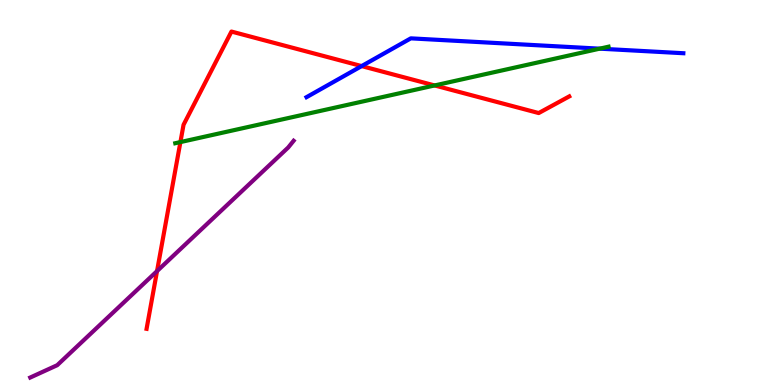[{'lines': ['blue', 'red'], 'intersections': [{'x': 4.67, 'y': 8.28}]}, {'lines': ['green', 'red'], 'intersections': [{'x': 2.33, 'y': 6.31}, {'x': 5.61, 'y': 7.78}]}, {'lines': ['purple', 'red'], 'intersections': [{'x': 2.03, 'y': 2.96}]}, {'lines': ['blue', 'green'], 'intersections': [{'x': 7.74, 'y': 8.74}]}, {'lines': ['blue', 'purple'], 'intersections': []}, {'lines': ['green', 'purple'], 'intersections': []}]